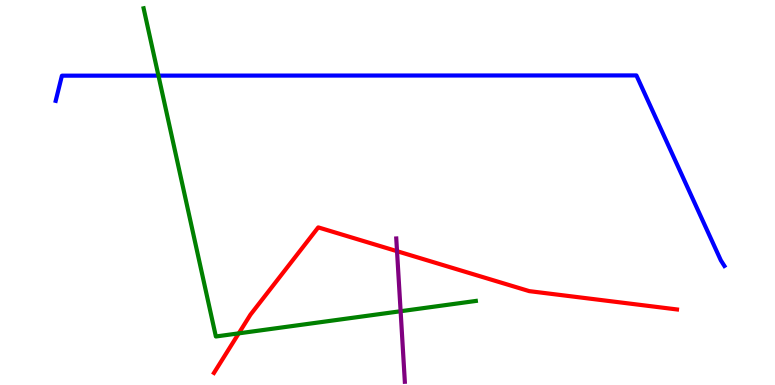[{'lines': ['blue', 'red'], 'intersections': []}, {'lines': ['green', 'red'], 'intersections': [{'x': 3.08, 'y': 1.34}]}, {'lines': ['purple', 'red'], 'intersections': [{'x': 5.12, 'y': 3.48}]}, {'lines': ['blue', 'green'], 'intersections': [{'x': 2.04, 'y': 8.04}]}, {'lines': ['blue', 'purple'], 'intersections': []}, {'lines': ['green', 'purple'], 'intersections': [{'x': 5.17, 'y': 1.92}]}]